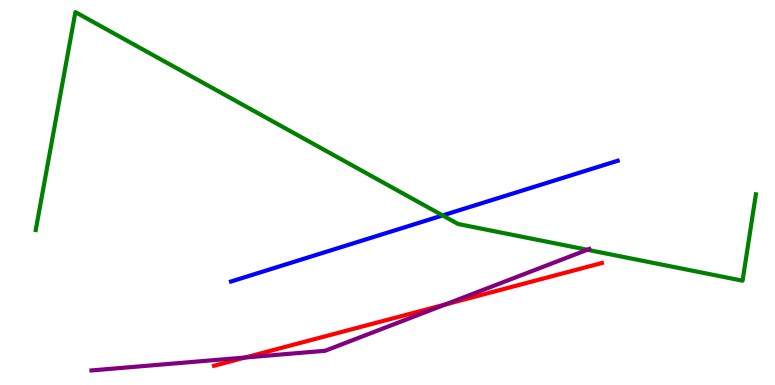[{'lines': ['blue', 'red'], 'intersections': []}, {'lines': ['green', 'red'], 'intersections': []}, {'lines': ['purple', 'red'], 'intersections': [{'x': 3.16, 'y': 0.714}, {'x': 5.74, 'y': 2.09}]}, {'lines': ['blue', 'green'], 'intersections': [{'x': 5.71, 'y': 4.4}]}, {'lines': ['blue', 'purple'], 'intersections': []}, {'lines': ['green', 'purple'], 'intersections': [{'x': 7.58, 'y': 3.51}]}]